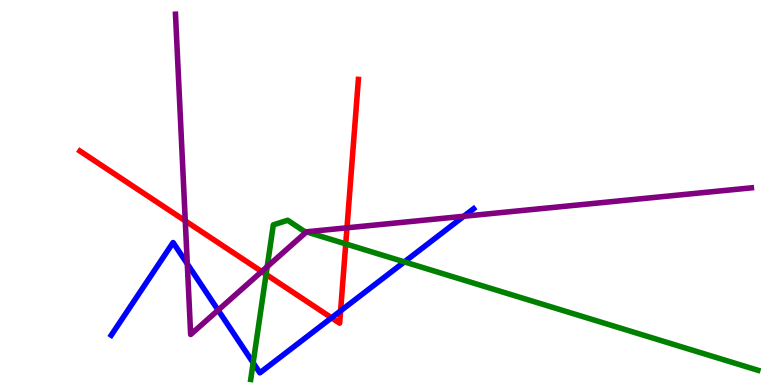[{'lines': ['blue', 'red'], 'intersections': [{'x': 4.28, 'y': 1.75}, {'x': 4.39, 'y': 1.93}]}, {'lines': ['green', 'red'], 'intersections': [{'x': 3.43, 'y': 2.87}, {'x': 4.46, 'y': 3.66}]}, {'lines': ['purple', 'red'], 'intersections': [{'x': 2.39, 'y': 4.26}, {'x': 3.38, 'y': 2.95}, {'x': 4.48, 'y': 4.08}]}, {'lines': ['blue', 'green'], 'intersections': [{'x': 3.27, 'y': 0.577}, {'x': 5.22, 'y': 3.2}]}, {'lines': ['blue', 'purple'], 'intersections': [{'x': 2.42, 'y': 3.15}, {'x': 2.81, 'y': 1.94}, {'x': 5.98, 'y': 4.38}]}, {'lines': ['green', 'purple'], 'intersections': [{'x': 3.45, 'y': 3.07}, {'x': 3.95, 'y': 3.98}]}]